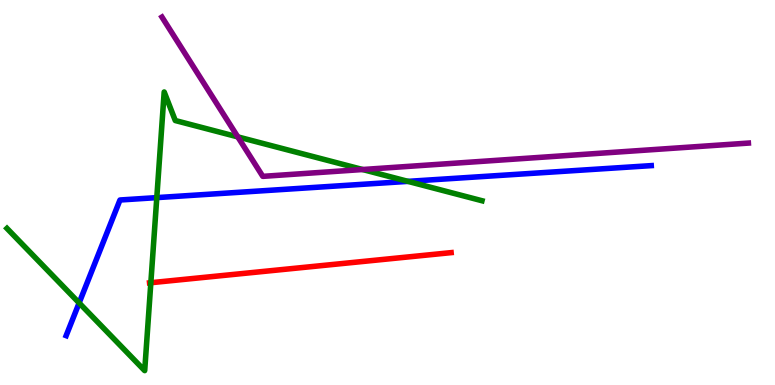[{'lines': ['blue', 'red'], 'intersections': []}, {'lines': ['green', 'red'], 'intersections': [{'x': 1.95, 'y': 2.66}]}, {'lines': ['purple', 'red'], 'intersections': []}, {'lines': ['blue', 'green'], 'intersections': [{'x': 1.02, 'y': 2.13}, {'x': 2.02, 'y': 4.87}, {'x': 5.26, 'y': 5.29}]}, {'lines': ['blue', 'purple'], 'intersections': []}, {'lines': ['green', 'purple'], 'intersections': [{'x': 3.07, 'y': 6.44}, {'x': 4.68, 'y': 5.6}]}]